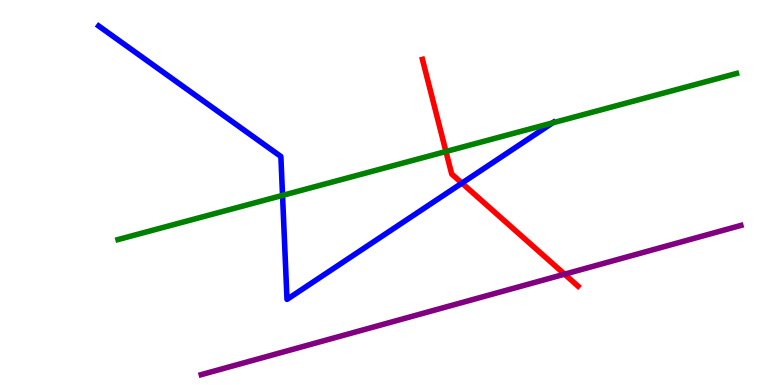[{'lines': ['blue', 'red'], 'intersections': [{'x': 5.96, 'y': 5.24}]}, {'lines': ['green', 'red'], 'intersections': [{'x': 5.75, 'y': 6.06}]}, {'lines': ['purple', 'red'], 'intersections': [{'x': 7.28, 'y': 2.88}]}, {'lines': ['blue', 'green'], 'intersections': [{'x': 3.65, 'y': 4.93}, {'x': 7.13, 'y': 6.81}]}, {'lines': ['blue', 'purple'], 'intersections': []}, {'lines': ['green', 'purple'], 'intersections': []}]